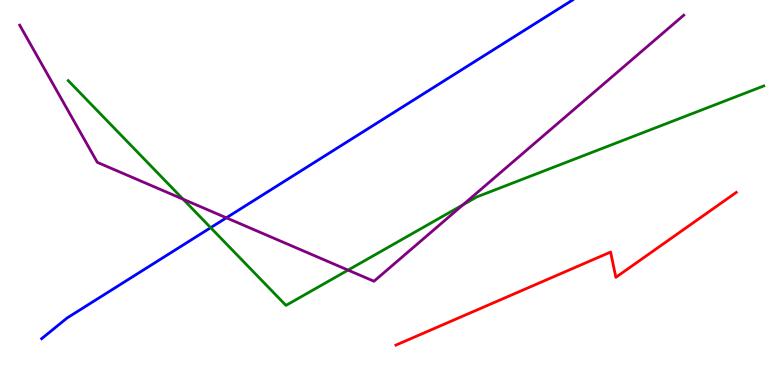[{'lines': ['blue', 'red'], 'intersections': []}, {'lines': ['green', 'red'], 'intersections': []}, {'lines': ['purple', 'red'], 'intersections': []}, {'lines': ['blue', 'green'], 'intersections': [{'x': 2.72, 'y': 4.09}]}, {'lines': ['blue', 'purple'], 'intersections': [{'x': 2.92, 'y': 4.34}]}, {'lines': ['green', 'purple'], 'intersections': [{'x': 2.36, 'y': 4.83}, {'x': 4.49, 'y': 2.98}, {'x': 5.97, 'y': 4.68}]}]